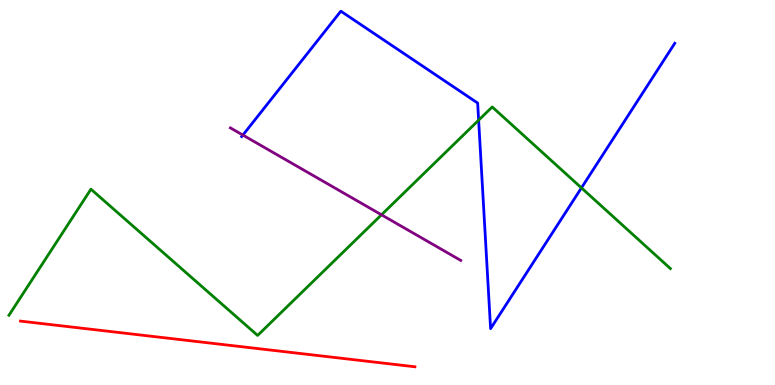[{'lines': ['blue', 'red'], 'intersections': []}, {'lines': ['green', 'red'], 'intersections': []}, {'lines': ['purple', 'red'], 'intersections': []}, {'lines': ['blue', 'green'], 'intersections': [{'x': 6.18, 'y': 6.88}, {'x': 7.5, 'y': 5.12}]}, {'lines': ['blue', 'purple'], 'intersections': [{'x': 3.13, 'y': 6.49}]}, {'lines': ['green', 'purple'], 'intersections': [{'x': 4.92, 'y': 4.42}]}]